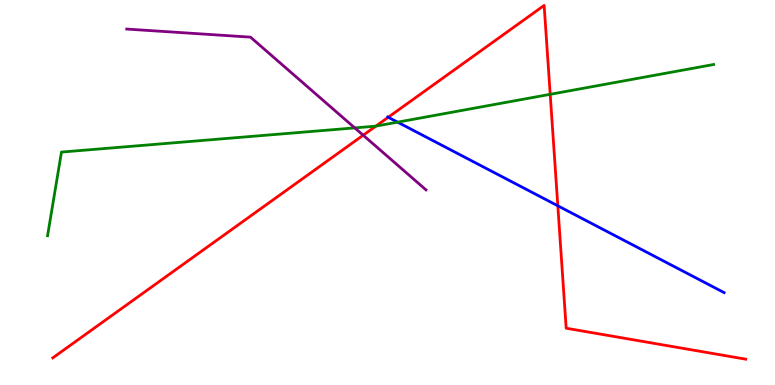[{'lines': ['blue', 'red'], 'intersections': [{'x': 5.01, 'y': 6.95}, {'x': 7.2, 'y': 4.65}]}, {'lines': ['green', 'red'], 'intersections': [{'x': 4.85, 'y': 6.72}, {'x': 7.1, 'y': 7.55}]}, {'lines': ['purple', 'red'], 'intersections': [{'x': 4.69, 'y': 6.49}]}, {'lines': ['blue', 'green'], 'intersections': [{'x': 5.13, 'y': 6.83}]}, {'lines': ['blue', 'purple'], 'intersections': []}, {'lines': ['green', 'purple'], 'intersections': [{'x': 4.58, 'y': 6.68}]}]